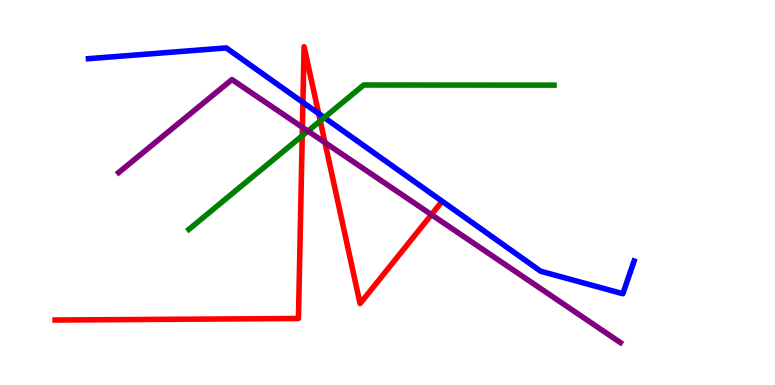[{'lines': ['blue', 'red'], 'intersections': [{'x': 3.91, 'y': 7.34}, {'x': 4.11, 'y': 7.05}]}, {'lines': ['green', 'red'], 'intersections': [{'x': 3.9, 'y': 6.47}, {'x': 4.13, 'y': 6.86}]}, {'lines': ['purple', 'red'], 'intersections': [{'x': 3.9, 'y': 6.69}, {'x': 4.19, 'y': 6.3}, {'x': 5.57, 'y': 4.42}]}, {'lines': ['blue', 'green'], 'intersections': [{'x': 4.18, 'y': 6.95}]}, {'lines': ['blue', 'purple'], 'intersections': []}, {'lines': ['green', 'purple'], 'intersections': [{'x': 3.97, 'y': 6.6}]}]